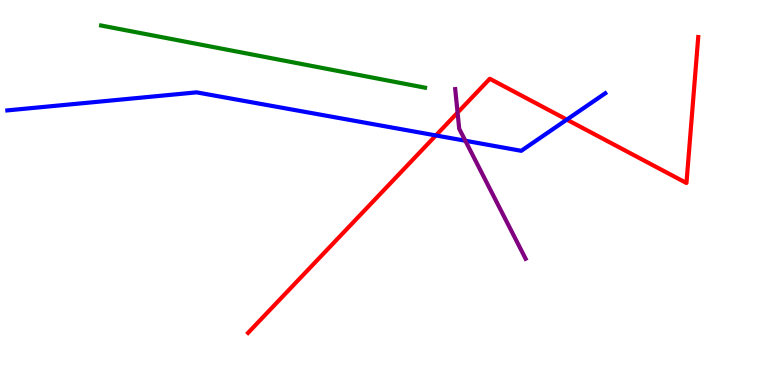[{'lines': ['blue', 'red'], 'intersections': [{'x': 5.62, 'y': 6.48}, {'x': 7.31, 'y': 6.89}]}, {'lines': ['green', 'red'], 'intersections': []}, {'lines': ['purple', 'red'], 'intersections': [{'x': 5.9, 'y': 7.07}]}, {'lines': ['blue', 'green'], 'intersections': []}, {'lines': ['blue', 'purple'], 'intersections': [{'x': 6.0, 'y': 6.34}]}, {'lines': ['green', 'purple'], 'intersections': []}]